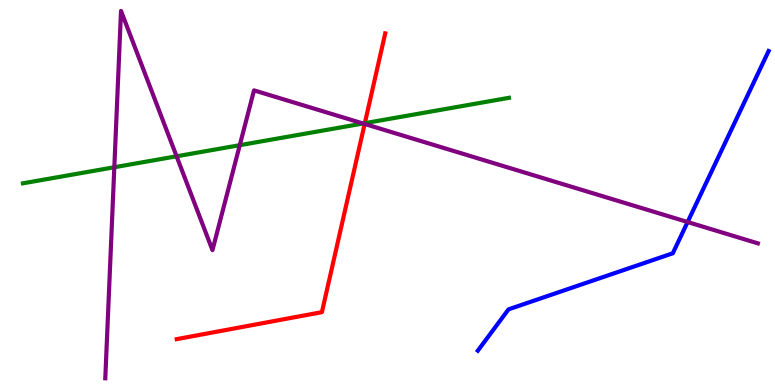[{'lines': ['blue', 'red'], 'intersections': []}, {'lines': ['green', 'red'], 'intersections': [{'x': 4.71, 'y': 6.8}]}, {'lines': ['purple', 'red'], 'intersections': [{'x': 4.71, 'y': 6.78}]}, {'lines': ['blue', 'green'], 'intersections': []}, {'lines': ['blue', 'purple'], 'intersections': [{'x': 8.87, 'y': 4.23}]}, {'lines': ['green', 'purple'], 'intersections': [{'x': 1.48, 'y': 5.66}, {'x': 2.28, 'y': 5.94}, {'x': 3.09, 'y': 6.23}, {'x': 4.68, 'y': 6.79}]}]